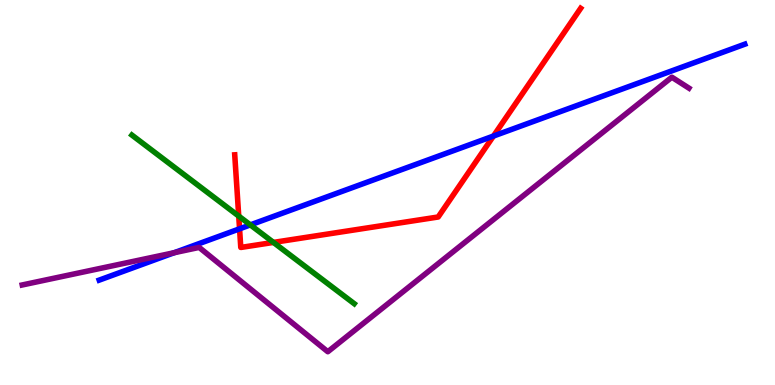[{'lines': ['blue', 'red'], 'intersections': [{'x': 3.09, 'y': 4.06}, {'x': 6.37, 'y': 6.47}]}, {'lines': ['green', 'red'], 'intersections': [{'x': 3.08, 'y': 4.39}, {'x': 3.53, 'y': 3.7}]}, {'lines': ['purple', 'red'], 'intersections': []}, {'lines': ['blue', 'green'], 'intersections': [{'x': 3.23, 'y': 4.16}]}, {'lines': ['blue', 'purple'], 'intersections': [{'x': 2.25, 'y': 3.44}]}, {'lines': ['green', 'purple'], 'intersections': []}]